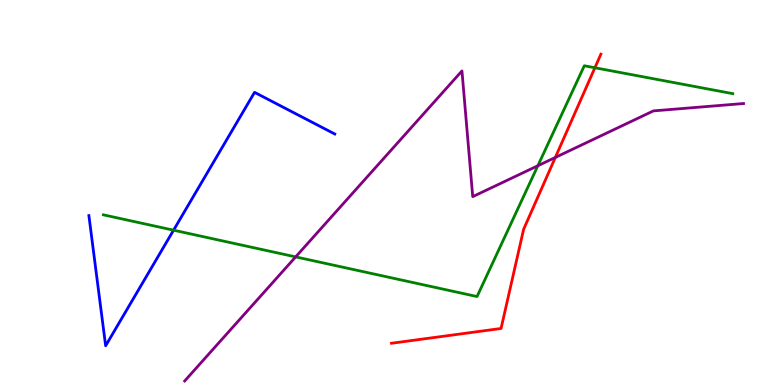[{'lines': ['blue', 'red'], 'intersections': []}, {'lines': ['green', 'red'], 'intersections': [{'x': 7.68, 'y': 8.24}]}, {'lines': ['purple', 'red'], 'intersections': [{'x': 7.17, 'y': 5.91}]}, {'lines': ['blue', 'green'], 'intersections': [{'x': 2.24, 'y': 4.02}]}, {'lines': ['blue', 'purple'], 'intersections': []}, {'lines': ['green', 'purple'], 'intersections': [{'x': 3.81, 'y': 3.33}, {'x': 6.94, 'y': 5.7}]}]